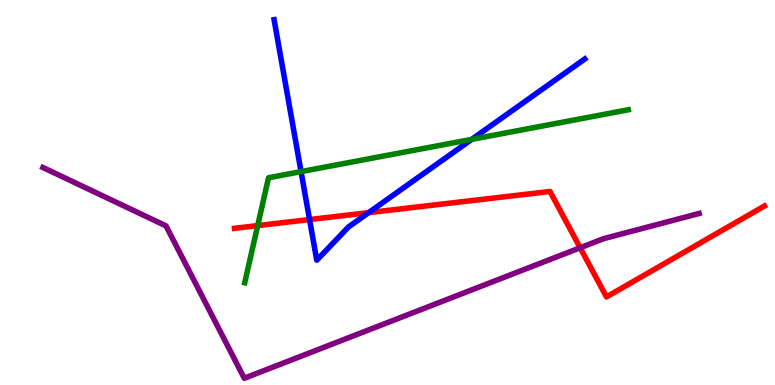[{'lines': ['blue', 'red'], 'intersections': [{'x': 3.99, 'y': 4.3}, {'x': 4.76, 'y': 4.48}]}, {'lines': ['green', 'red'], 'intersections': [{'x': 3.32, 'y': 4.14}]}, {'lines': ['purple', 'red'], 'intersections': [{'x': 7.49, 'y': 3.56}]}, {'lines': ['blue', 'green'], 'intersections': [{'x': 3.88, 'y': 5.54}, {'x': 6.09, 'y': 6.38}]}, {'lines': ['blue', 'purple'], 'intersections': []}, {'lines': ['green', 'purple'], 'intersections': []}]